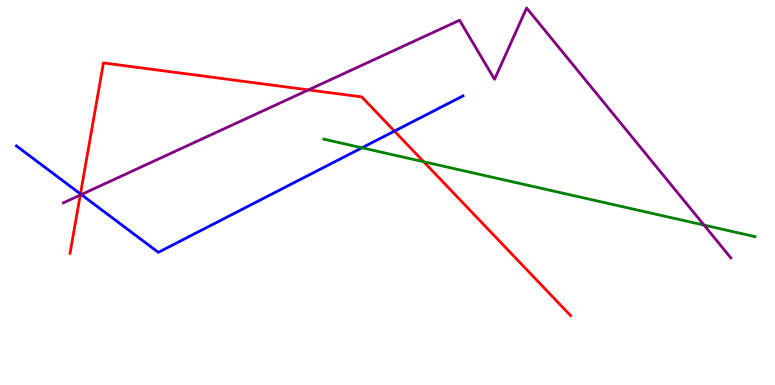[{'lines': ['blue', 'red'], 'intersections': [{'x': 1.04, 'y': 4.96}, {'x': 5.09, 'y': 6.59}]}, {'lines': ['green', 'red'], 'intersections': [{'x': 5.47, 'y': 5.8}]}, {'lines': ['purple', 'red'], 'intersections': [{'x': 1.04, 'y': 4.93}, {'x': 3.98, 'y': 7.67}]}, {'lines': ['blue', 'green'], 'intersections': [{'x': 4.67, 'y': 6.16}]}, {'lines': ['blue', 'purple'], 'intersections': [{'x': 1.05, 'y': 4.95}]}, {'lines': ['green', 'purple'], 'intersections': [{'x': 9.08, 'y': 4.15}]}]